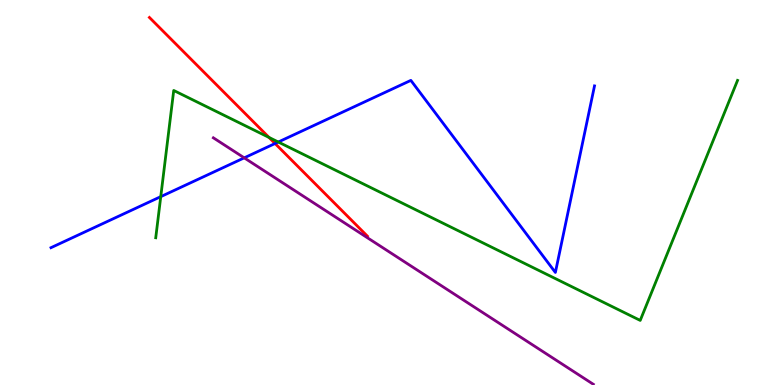[{'lines': ['blue', 'red'], 'intersections': [{'x': 3.55, 'y': 6.27}]}, {'lines': ['green', 'red'], 'intersections': [{'x': 3.47, 'y': 6.43}]}, {'lines': ['purple', 'red'], 'intersections': []}, {'lines': ['blue', 'green'], 'intersections': [{'x': 2.07, 'y': 4.89}, {'x': 3.59, 'y': 6.31}]}, {'lines': ['blue', 'purple'], 'intersections': [{'x': 3.15, 'y': 5.9}]}, {'lines': ['green', 'purple'], 'intersections': []}]